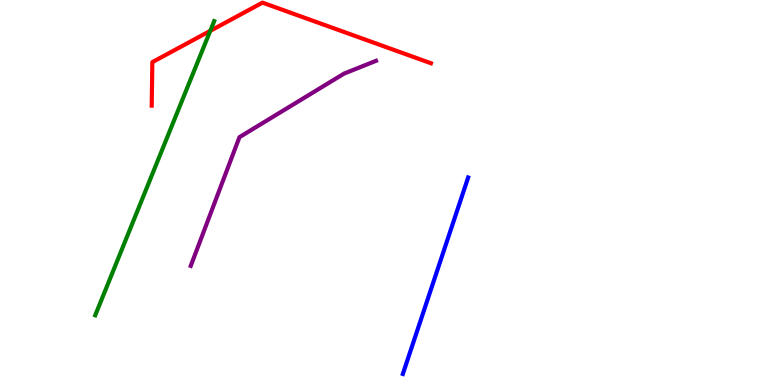[{'lines': ['blue', 'red'], 'intersections': []}, {'lines': ['green', 'red'], 'intersections': [{'x': 2.71, 'y': 9.2}]}, {'lines': ['purple', 'red'], 'intersections': []}, {'lines': ['blue', 'green'], 'intersections': []}, {'lines': ['blue', 'purple'], 'intersections': []}, {'lines': ['green', 'purple'], 'intersections': []}]